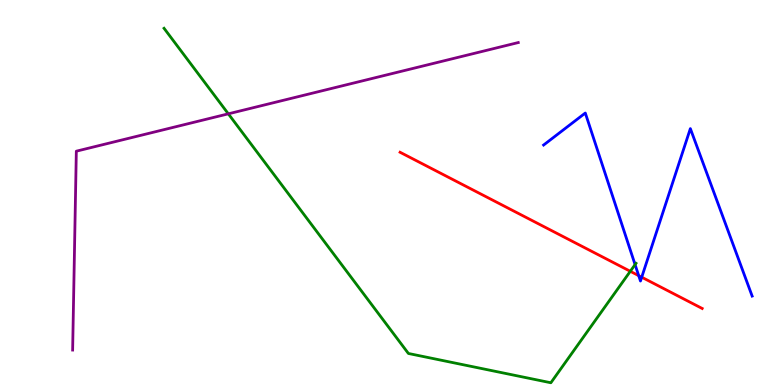[{'lines': ['blue', 'red'], 'intersections': [{'x': 8.24, 'y': 2.84}, {'x': 8.28, 'y': 2.8}]}, {'lines': ['green', 'red'], 'intersections': [{'x': 8.13, 'y': 2.95}]}, {'lines': ['purple', 'red'], 'intersections': []}, {'lines': ['blue', 'green'], 'intersections': [{'x': 8.19, 'y': 3.13}]}, {'lines': ['blue', 'purple'], 'intersections': []}, {'lines': ['green', 'purple'], 'intersections': [{'x': 2.95, 'y': 7.04}]}]